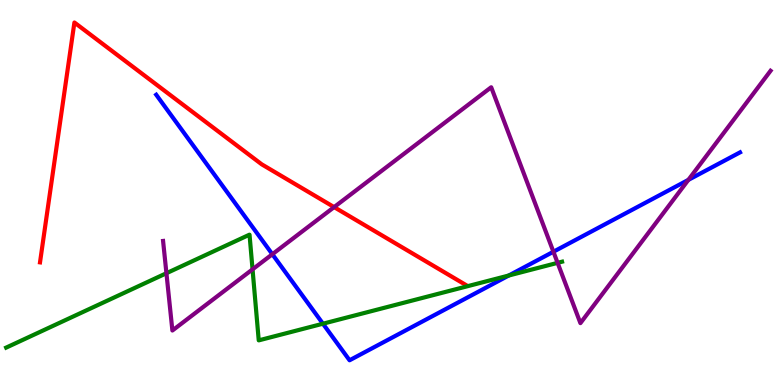[{'lines': ['blue', 'red'], 'intersections': []}, {'lines': ['green', 'red'], 'intersections': []}, {'lines': ['purple', 'red'], 'intersections': [{'x': 4.31, 'y': 4.62}]}, {'lines': ['blue', 'green'], 'intersections': [{'x': 4.17, 'y': 1.59}, {'x': 6.56, 'y': 2.84}]}, {'lines': ['blue', 'purple'], 'intersections': [{'x': 3.51, 'y': 3.4}, {'x': 7.14, 'y': 3.46}, {'x': 8.88, 'y': 5.33}]}, {'lines': ['green', 'purple'], 'intersections': [{'x': 2.15, 'y': 2.9}, {'x': 3.26, 'y': 3.0}, {'x': 7.19, 'y': 3.17}]}]